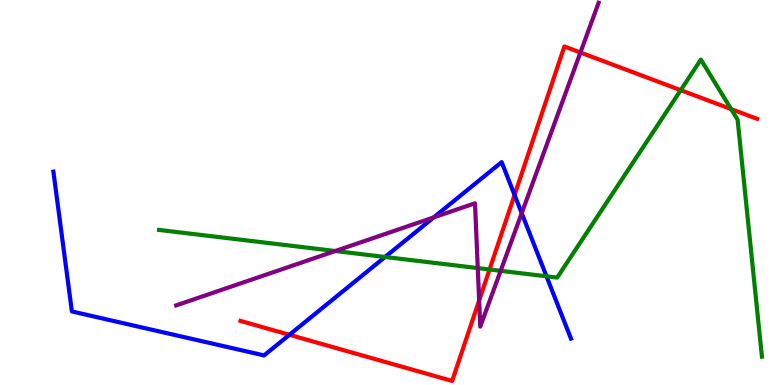[{'lines': ['blue', 'red'], 'intersections': [{'x': 3.73, 'y': 1.3}, {'x': 6.64, 'y': 4.94}]}, {'lines': ['green', 'red'], 'intersections': [{'x': 6.32, 'y': 3.0}, {'x': 8.78, 'y': 7.66}, {'x': 9.43, 'y': 7.17}]}, {'lines': ['purple', 'red'], 'intersections': [{'x': 6.18, 'y': 2.2}, {'x': 7.49, 'y': 8.64}]}, {'lines': ['blue', 'green'], 'intersections': [{'x': 4.97, 'y': 3.33}, {'x': 7.05, 'y': 2.82}]}, {'lines': ['blue', 'purple'], 'intersections': [{'x': 5.6, 'y': 4.35}, {'x': 6.73, 'y': 4.46}]}, {'lines': ['green', 'purple'], 'intersections': [{'x': 4.33, 'y': 3.48}, {'x': 6.16, 'y': 3.04}, {'x': 6.46, 'y': 2.97}]}]